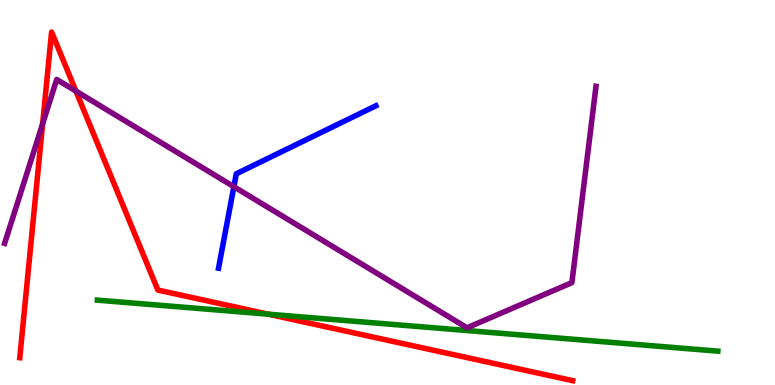[{'lines': ['blue', 'red'], 'intersections': []}, {'lines': ['green', 'red'], 'intersections': [{'x': 3.46, 'y': 1.84}]}, {'lines': ['purple', 'red'], 'intersections': [{'x': 0.55, 'y': 6.78}, {'x': 0.98, 'y': 7.63}]}, {'lines': ['blue', 'green'], 'intersections': []}, {'lines': ['blue', 'purple'], 'intersections': [{'x': 3.02, 'y': 5.15}]}, {'lines': ['green', 'purple'], 'intersections': []}]